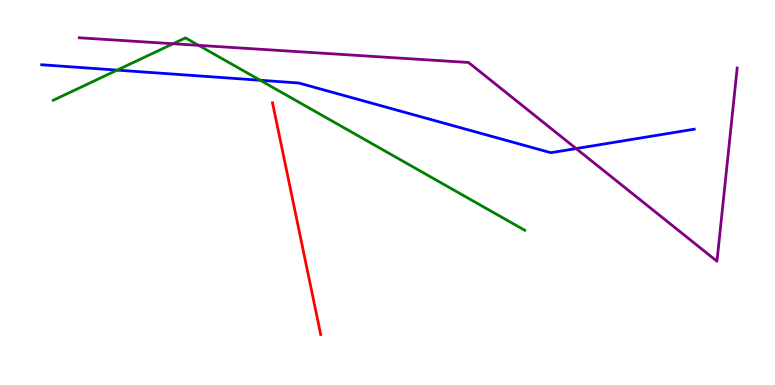[{'lines': ['blue', 'red'], 'intersections': []}, {'lines': ['green', 'red'], 'intersections': []}, {'lines': ['purple', 'red'], 'intersections': []}, {'lines': ['blue', 'green'], 'intersections': [{'x': 1.51, 'y': 8.18}, {'x': 3.36, 'y': 7.92}]}, {'lines': ['blue', 'purple'], 'intersections': [{'x': 7.43, 'y': 6.14}]}, {'lines': ['green', 'purple'], 'intersections': [{'x': 2.23, 'y': 8.86}, {'x': 2.56, 'y': 8.82}]}]